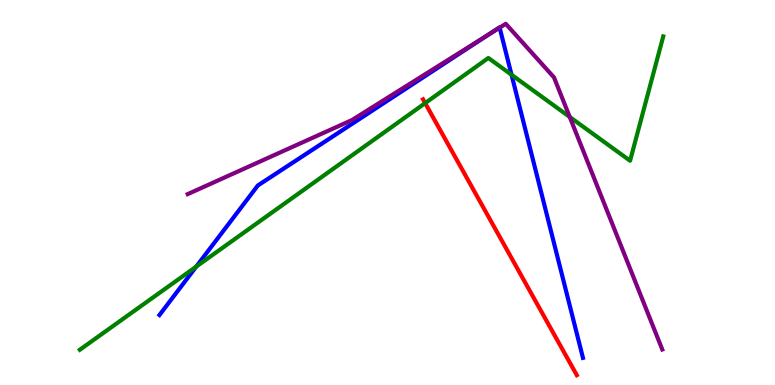[{'lines': ['blue', 'red'], 'intersections': []}, {'lines': ['green', 'red'], 'intersections': [{'x': 5.49, 'y': 7.32}]}, {'lines': ['purple', 'red'], 'intersections': []}, {'lines': ['blue', 'green'], 'intersections': [{'x': 2.53, 'y': 3.07}, {'x': 6.6, 'y': 8.06}]}, {'lines': ['blue', 'purple'], 'intersections': [{'x': 6.29, 'y': 9.08}, {'x': 6.45, 'y': 9.28}]}, {'lines': ['green', 'purple'], 'intersections': [{'x': 7.35, 'y': 6.96}]}]